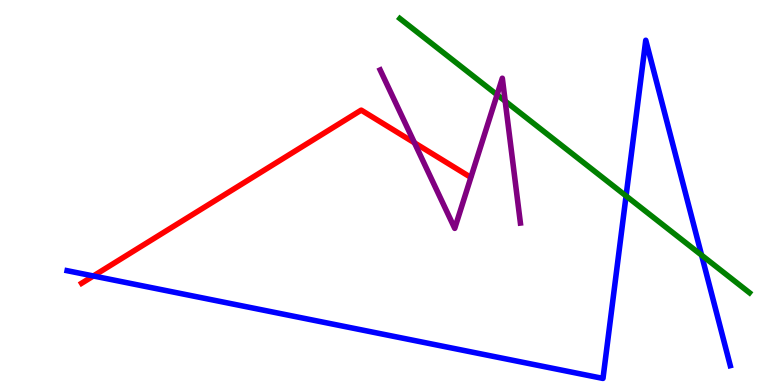[{'lines': ['blue', 'red'], 'intersections': [{'x': 1.2, 'y': 2.83}]}, {'lines': ['green', 'red'], 'intersections': []}, {'lines': ['purple', 'red'], 'intersections': [{'x': 5.35, 'y': 6.29}]}, {'lines': ['blue', 'green'], 'intersections': [{'x': 8.08, 'y': 4.91}, {'x': 9.05, 'y': 3.37}]}, {'lines': ['blue', 'purple'], 'intersections': []}, {'lines': ['green', 'purple'], 'intersections': [{'x': 6.41, 'y': 7.54}, {'x': 6.52, 'y': 7.37}]}]